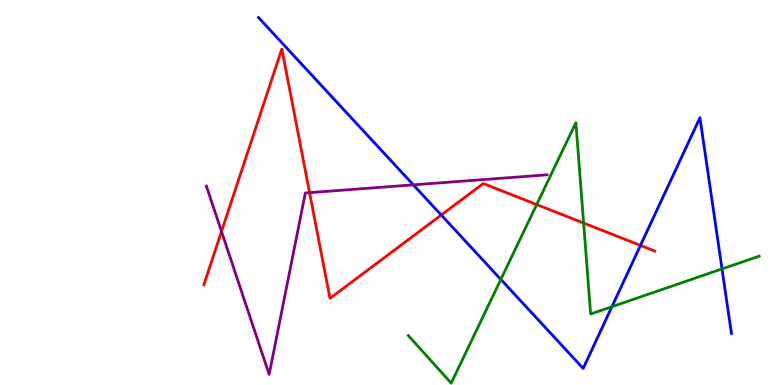[{'lines': ['blue', 'red'], 'intersections': [{'x': 5.69, 'y': 4.42}, {'x': 8.26, 'y': 3.63}]}, {'lines': ['green', 'red'], 'intersections': [{'x': 6.92, 'y': 4.69}, {'x': 7.53, 'y': 4.21}]}, {'lines': ['purple', 'red'], 'intersections': [{'x': 2.86, 'y': 3.99}, {'x': 3.99, 'y': 5.0}]}, {'lines': ['blue', 'green'], 'intersections': [{'x': 6.46, 'y': 2.74}, {'x': 7.9, 'y': 2.03}, {'x': 9.32, 'y': 3.01}]}, {'lines': ['blue', 'purple'], 'intersections': [{'x': 5.33, 'y': 5.2}]}, {'lines': ['green', 'purple'], 'intersections': []}]